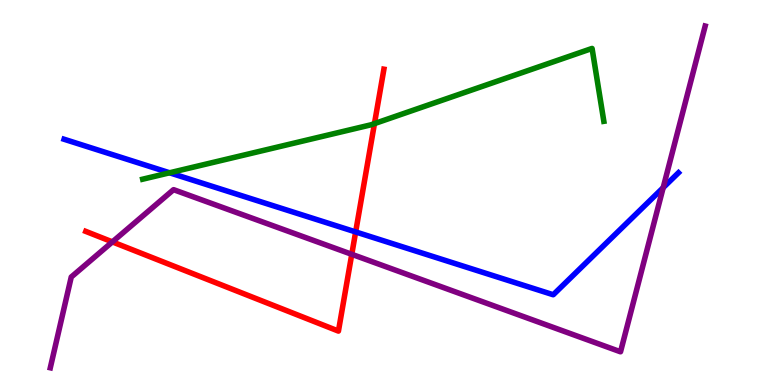[{'lines': ['blue', 'red'], 'intersections': [{'x': 4.59, 'y': 3.98}]}, {'lines': ['green', 'red'], 'intersections': [{'x': 4.83, 'y': 6.79}]}, {'lines': ['purple', 'red'], 'intersections': [{'x': 1.45, 'y': 3.72}, {'x': 4.54, 'y': 3.39}]}, {'lines': ['blue', 'green'], 'intersections': [{'x': 2.19, 'y': 5.51}]}, {'lines': ['blue', 'purple'], 'intersections': [{'x': 8.56, 'y': 5.13}]}, {'lines': ['green', 'purple'], 'intersections': []}]